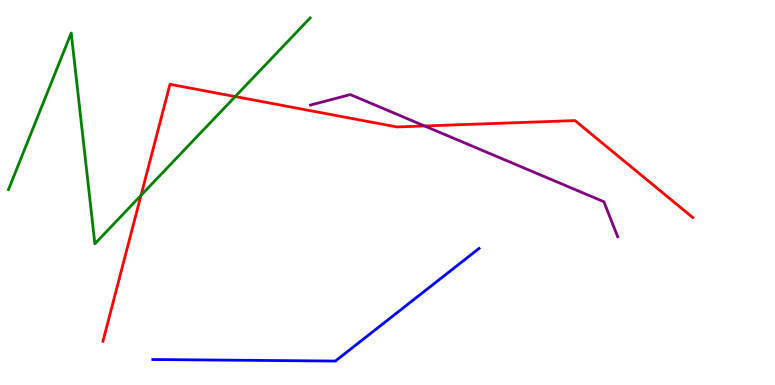[{'lines': ['blue', 'red'], 'intersections': []}, {'lines': ['green', 'red'], 'intersections': [{'x': 1.82, 'y': 4.92}, {'x': 3.03, 'y': 7.49}]}, {'lines': ['purple', 'red'], 'intersections': [{'x': 5.48, 'y': 6.73}]}, {'lines': ['blue', 'green'], 'intersections': []}, {'lines': ['blue', 'purple'], 'intersections': []}, {'lines': ['green', 'purple'], 'intersections': []}]